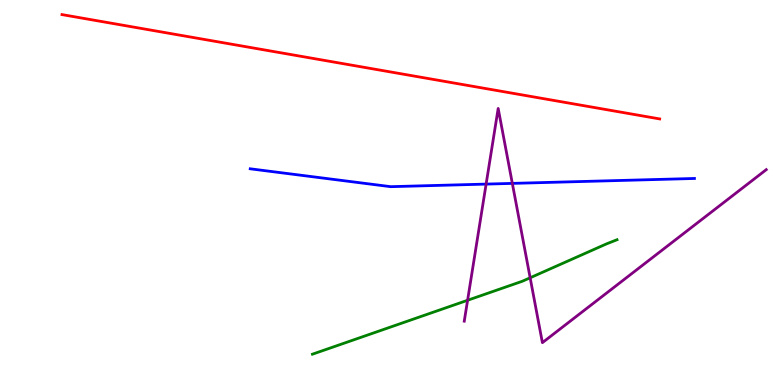[{'lines': ['blue', 'red'], 'intersections': []}, {'lines': ['green', 'red'], 'intersections': []}, {'lines': ['purple', 'red'], 'intersections': []}, {'lines': ['blue', 'green'], 'intersections': []}, {'lines': ['blue', 'purple'], 'intersections': [{'x': 6.27, 'y': 5.22}, {'x': 6.61, 'y': 5.24}]}, {'lines': ['green', 'purple'], 'intersections': [{'x': 6.03, 'y': 2.2}, {'x': 6.84, 'y': 2.79}]}]